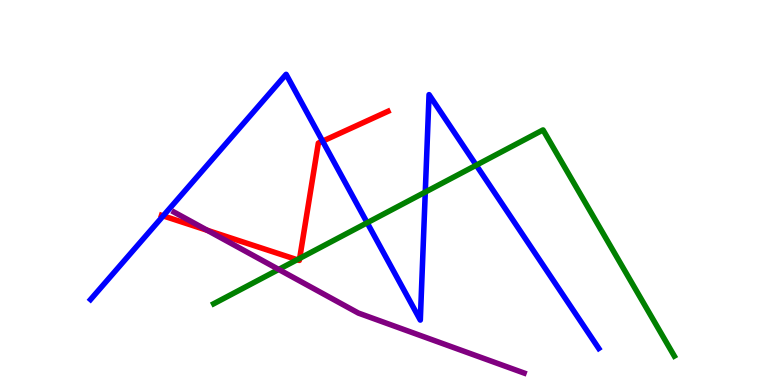[{'lines': ['blue', 'red'], 'intersections': [{'x': 2.11, 'y': 4.39}, {'x': 4.16, 'y': 6.33}]}, {'lines': ['green', 'red'], 'intersections': [{'x': 3.83, 'y': 3.25}, {'x': 3.87, 'y': 3.29}]}, {'lines': ['purple', 'red'], 'intersections': [{'x': 2.67, 'y': 4.02}]}, {'lines': ['blue', 'green'], 'intersections': [{'x': 4.74, 'y': 4.21}, {'x': 5.49, 'y': 5.01}, {'x': 6.14, 'y': 5.71}]}, {'lines': ['blue', 'purple'], 'intersections': []}, {'lines': ['green', 'purple'], 'intersections': [{'x': 3.6, 'y': 3.0}]}]